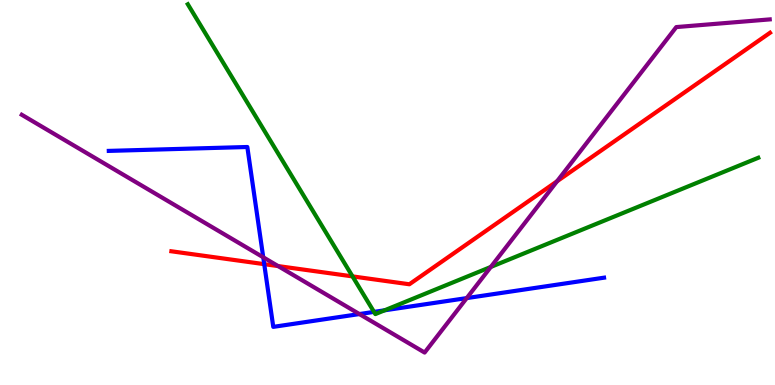[{'lines': ['blue', 'red'], 'intersections': [{'x': 3.41, 'y': 3.14}]}, {'lines': ['green', 'red'], 'intersections': [{'x': 4.55, 'y': 2.82}]}, {'lines': ['purple', 'red'], 'intersections': [{'x': 3.59, 'y': 3.09}, {'x': 7.19, 'y': 5.29}]}, {'lines': ['blue', 'green'], 'intersections': [{'x': 4.83, 'y': 1.9}, {'x': 4.96, 'y': 1.94}]}, {'lines': ['blue', 'purple'], 'intersections': [{'x': 3.4, 'y': 3.32}, {'x': 4.64, 'y': 1.84}, {'x': 6.02, 'y': 2.26}]}, {'lines': ['green', 'purple'], 'intersections': [{'x': 6.33, 'y': 3.07}]}]